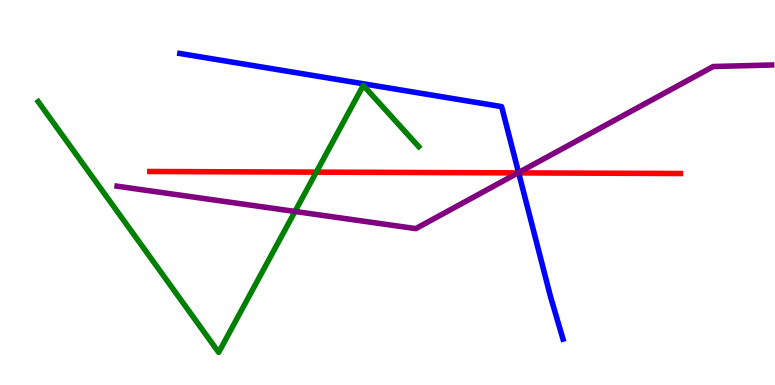[{'lines': ['blue', 'red'], 'intersections': [{'x': 6.69, 'y': 5.51}]}, {'lines': ['green', 'red'], 'intersections': [{'x': 4.08, 'y': 5.53}]}, {'lines': ['purple', 'red'], 'intersections': [{'x': 6.68, 'y': 5.51}]}, {'lines': ['blue', 'green'], 'intersections': []}, {'lines': ['blue', 'purple'], 'intersections': [{'x': 6.69, 'y': 5.52}]}, {'lines': ['green', 'purple'], 'intersections': [{'x': 3.81, 'y': 4.51}]}]